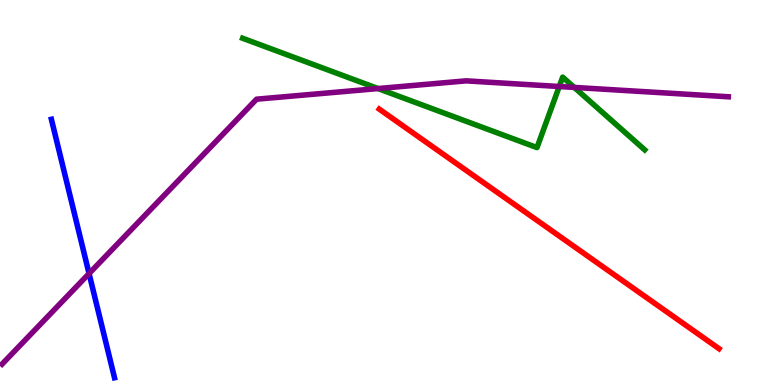[{'lines': ['blue', 'red'], 'intersections': []}, {'lines': ['green', 'red'], 'intersections': []}, {'lines': ['purple', 'red'], 'intersections': []}, {'lines': ['blue', 'green'], 'intersections': []}, {'lines': ['blue', 'purple'], 'intersections': [{'x': 1.15, 'y': 2.89}]}, {'lines': ['green', 'purple'], 'intersections': [{'x': 4.88, 'y': 7.7}, {'x': 7.22, 'y': 7.75}, {'x': 7.41, 'y': 7.73}]}]